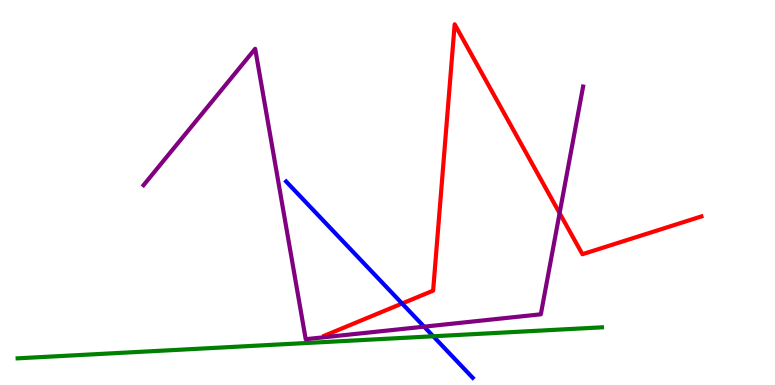[{'lines': ['blue', 'red'], 'intersections': [{'x': 5.19, 'y': 2.12}]}, {'lines': ['green', 'red'], 'intersections': []}, {'lines': ['purple', 'red'], 'intersections': [{'x': 7.22, 'y': 4.46}]}, {'lines': ['blue', 'green'], 'intersections': [{'x': 5.59, 'y': 1.27}]}, {'lines': ['blue', 'purple'], 'intersections': [{'x': 5.47, 'y': 1.52}]}, {'lines': ['green', 'purple'], 'intersections': []}]